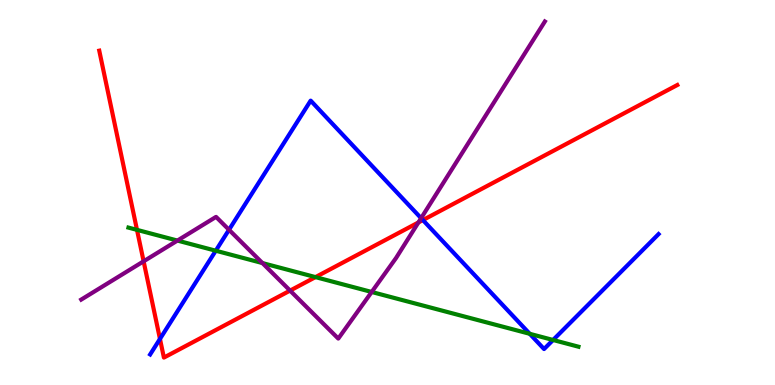[{'lines': ['blue', 'red'], 'intersections': [{'x': 2.06, 'y': 1.2}, {'x': 5.46, 'y': 4.28}]}, {'lines': ['green', 'red'], 'intersections': [{'x': 1.77, 'y': 4.03}, {'x': 4.07, 'y': 2.8}]}, {'lines': ['purple', 'red'], 'intersections': [{'x': 1.85, 'y': 3.21}, {'x': 3.74, 'y': 2.45}, {'x': 5.4, 'y': 4.22}]}, {'lines': ['blue', 'green'], 'intersections': [{'x': 2.78, 'y': 3.49}, {'x': 6.84, 'y': 1.33}, {'x': 7.14, 'y': 1.17}]}, {'lines': ['blue', 'purple'], 'intersections': [{'x': 2.95, 'y': 4.03}, {'x': 5.43, 'y': 4.33}]}, {'lines': ['green', 'purple'], 'intersections': [{'x': 2.29, 'y': 3.75}, {'x': 3.39, 'y': 3.17}, {'x': 4.8, 'y': 2.42}]}]